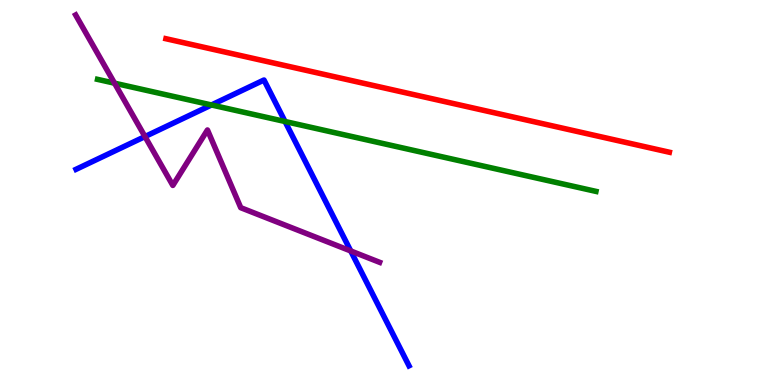[{'lines': ['blue', 'red'], 'intersections': []}, {'lines': ['green', 'red'], 'intersections': []}, {'lines': ['purple', 'red'], 'intersections': []}, {'lines': ['blue', 'green'], 'intersections': [{'x': 2.73, 'y': 7.27}, {'x': 3.68, 'y': 6.84}]}, {'lines': ['blue', 'purple'], 'intersections': [{'x': 1.87, 'y': 6.45}, {'x': 4.53, 'y': 3.48}]}, {'lines': ['green', 'purple'], 'intersections': [{'x': 1.48, 'y': 7.84}]}]